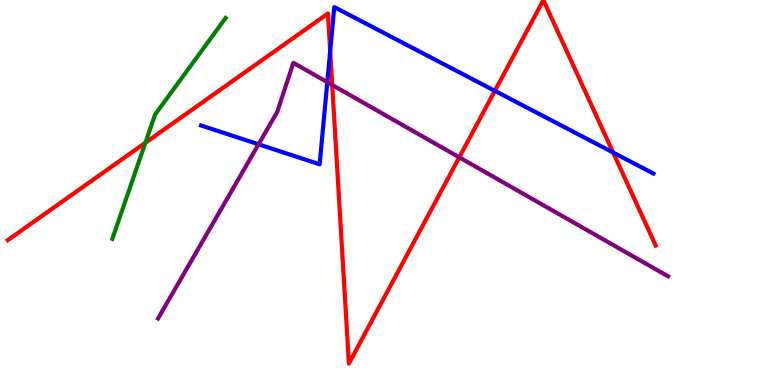[{'lines': ['blue', 'red'], 'intersections': [{'x': 4.26, 'y': 8.67}, {'x': 6.39, 'y': 7.64}, {'x': 7.91, 'y': 6.04}]}, {'lines': ['green', 'red'], 'intersections': [{'x': 1.88, 'y': 6.29}]}, {'lines': ['purple', 'red'], 'intersections': [{'x': 4.29, 'y': 7.79}, {'x': 5.93, 'y': 5.91}]}, {'lines': ['blue', 'green'], 'intersections': []}, {'lines': ['blue', 'purple'], 'intersections': [{'x': 3.34, 'y': 6.25}, {'x': 4.22, 'y': 7.87}]}, {'lines': ['green', 'purple'], 'intersections': []}]